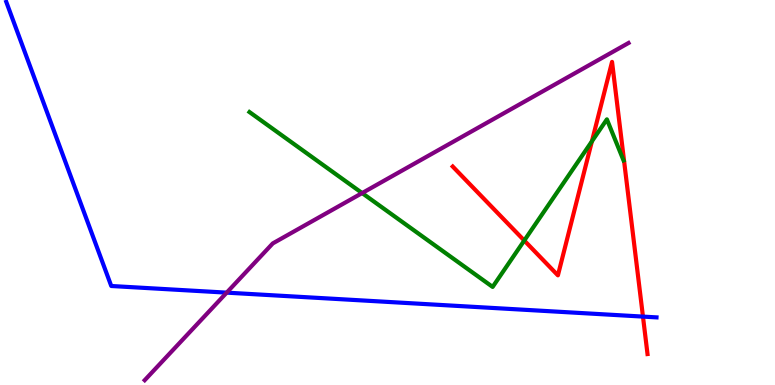[{'lines': ['blue', 'red'], 'intersections': [{'x': 8.3, 'y': 1.78}]}, {'lines': ['green', 'red'], 'intersections': [{'x': 6.76, 'y': 3.75}, {'x': 7.64, 'y': 6.33}]}, {'lines': ['purple', 'red'], 'intersections': []}, {'lines': ['blue', 'green'], 'intersections': []}, {'lines': ['blue', 'purple'], 'intersections': [{'x': 2.93, 'y': 2.4}]}, {'lines': ['green', 'purple'], 'intersections': [{'x': 4.67, 'y': 4.99}]}]